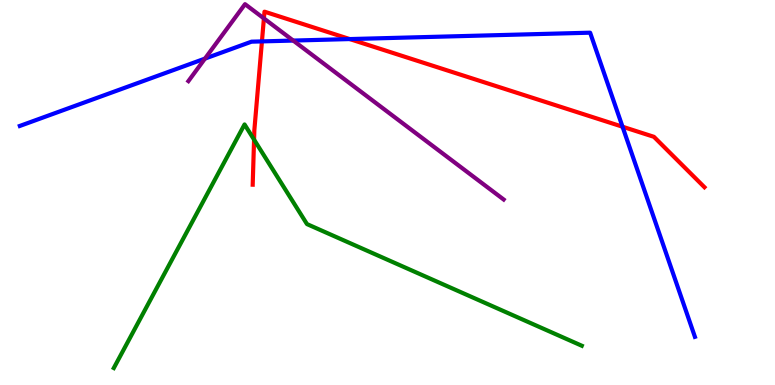[{'lines': ['blue', 'red'], 'intersections': [{'x': 3.38, 'y': 8.92}, {'x': 4.51, 'y': 8.99}, {'x': 8.03, 'y': 6.71}]}, {'lines': ['green', 'red'], 'intersections': [{'x': 3.28, 'y': 6.37}]}, {'lines': ['purple', 'red'], 'intersections': [{'x': 3.41, 'y': 9.52}]}, {'lines': ['blue', 'green'], 'intersections': []}, {'lines': ['blue', 'purple'], 'intersections': [{'x': 2.64, 'y': 8.48}, {'x': 3.78, 'y': 8.95}]}, {'lines': ['green', 'purple'], 'intersections': []}]